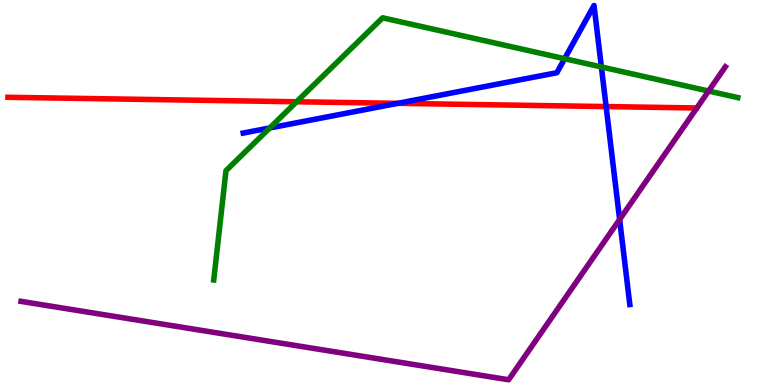[{'lines': ['blue', 'red'], 'intersections': [{'x': 5.13, 'y': 7.32}, {'x': 7.82, 'y': 7.23}]}, {'lines': ['green', 'red'], 'intersections': [{'x': 3.83, 'y': 7.36}]}, {'lines': ['purple', 'red'], 'intersections': []}, {'lines': ['blue', 'green'], 'intersections': [{'x': 3.48, 'y': 6.68}, {'x': 7.29, 'y': 8.48}, {'x': 7.76, 'y': 8.26}]}, {'lines': ['blue', 'purple'], 'intersections': [{'x': 8.0, 'y': 4.3}]}, {'lines': ['green', 'purple'], 'intersections': [{'x': 9.14, 'y': 7.64}]}]